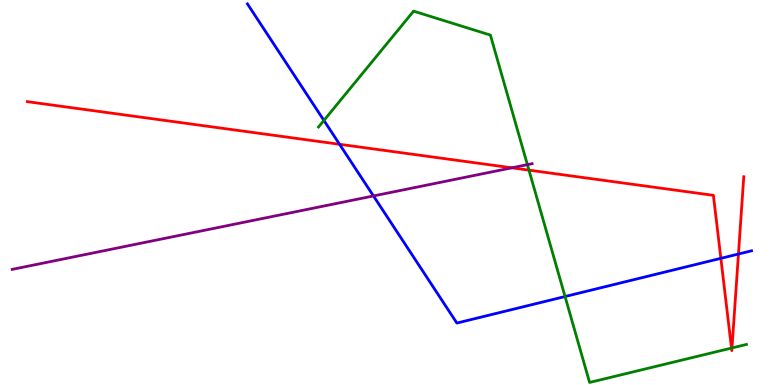[{'lines': ['blue', 'red'], 'intersections': [{'x': 4.38, 'y': 6.25}, {'x': 9.3, 'y': 3.29}, {'x': 9.53, 'y': 3.4}]}, {'lines': ['green', 'red'], 'intersections': [{'x': 6.83, 'y': 5.58}, {'x': 9.44, 'y': 0.959}, {'x': 9.44, 'y': 0.962}]}, {'lines': ['purple', 'red'], 'intersections': [{'x': 6.6, 'y': 5.64}]}, {'lines': ['blue', 'green'], 'intersections': [{'x': 4.18, 'y': 6.87}, {'x': 7.29, 'y': 2.3}]}, {'lines': ['blue', 'purple'], 'intersections': [{'x': 4.82, 'y': 4.91}]}, {'lines': ['green', 'purple'], 'intersections': [{'x': 6.81, 'y': 5.72}]}]